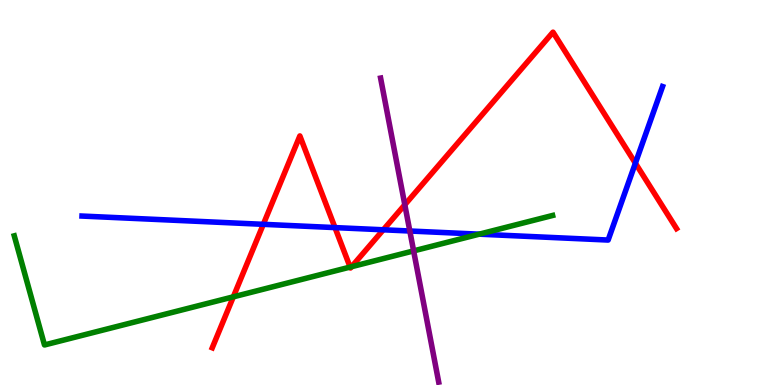[{'lines': ['blue', 'red'], 'intersections': [{'x': 3.4, 'y': 4.17}, {'x': 4.32, 'y': 4.09}, {'x': 4.95, 'y': 4.03}, {'x': 8.2, 'y': 5.76}]}, {'lines': ['green', 'red'], 'intersections': [{'x': 3.01, 'y': 2.29}, {'x': 4.52, 'y': 3.06}, {'x': 4.54, 'y': 3.07}]}, {'lines': ['purple', 'red'], 'intersections': [{'x': 5.22, 'y': 4.68}]}, {'lines': ['blue', 'green'], 'intersections': [{'x': 6.18, 'y': 3.92}]}, {'lines': ['blue', 'purple'], 'intersections': [{'x': 5.29, 'y': 4.0}]}, {'lines': ['green', 'purple'], 'intersections': [{'x': 5.34, 'y': 3.48}]}]